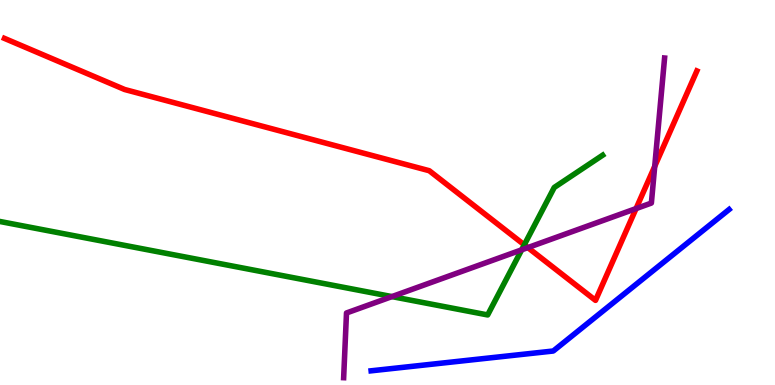[{'lines': ['blue', 'red'], 'intersections': []}, {'lines': ['green', 'red'], 'intersections': [{'x': 6.76, 'y': 3.64}]}, {'lines': ['purple', 'red'], 'intersections': [{'x': 6.81, 'y': 3.57}, {'x': 8.21, 'y': 4.58}, {'x': 8.45, 'y': 5.68}]}, {'lines': ['blue', 'green'], 'intersections': []}, {'lines': ['blue', 'purple'], 'intersections': []}, {'lines': ['green', 'purple'], 'intersections': [{'x': 5.06, 'y': 2.3}, {'x': 6.73, 'y': 3.51}]}]